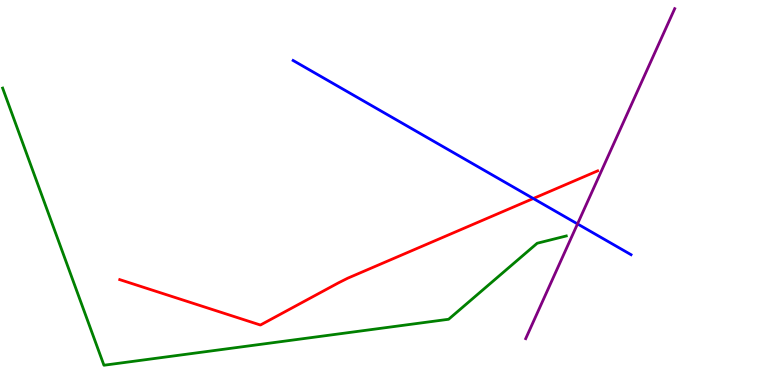[{'lines': ['blue', 'red'], 'intersections': [{'x': 6.88, 'y': 4.84}]}, {'lines': ['green', 'red'], 'intersections': []}, {'lines': ['purple', 'red'], 'intersections': []}, {'lines': ['blue', 'green'], 'intersections': []}, {'lines': ['blue', 'purple'], 'intersections': [{'x': 7.45, 'y': 4.18}]}, {'lines': ['green', 'purple'], 'intersections': []}]